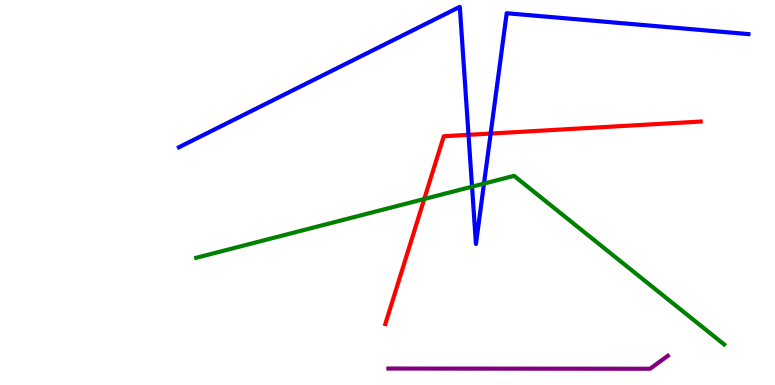[{'lines': ['blue', 'red'], 'intersections': [{'x': 6.05, 'y': 6.5}, {'x': 6.33, 'y': 6.53}]}, {'lines': ['green', 'red'], 'intersections': [{'x': 5.47, 'y': 4.83}]}, {'lines': ['purple', 'red'], 'intersections': []}, {'lines': ['blue', 'green'], 'intersections': [{'x': 6.09, 'y': 5.15}, {'x': 6.25, 'y': 5.23}]}, {'lines': ['blue', 'purple'], 'intersections': []}, {'lines': ['green', 'purple'], 'intersections': []}]